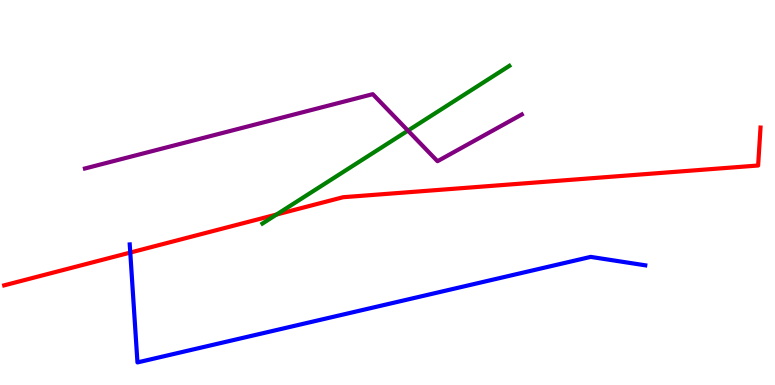[{'lines': ['blue', 'red'], 'intersections': [{'x': 1.68, 'y': 3.44}]}, {'lines': ['green', 'red'], 'intersections': [{'x': 3.57, 'y': 4.43}]}, {'lines': ['purple', 'red'], 'intersections': []}, {'lines': ['blue', 'green'], 'intersections': []}, {'lines': ['blue', 'purple'], 'intersections': []}, {'lines': ['green', 'purple'], 'intersections': [{'x': 5.26, 'y': 6.61}]}]